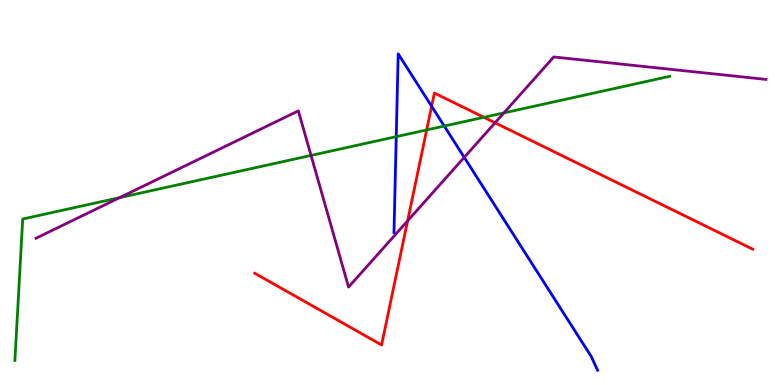[{'lines': ['blue', 'red'], 'intersections': [{'x': 5.57, 'y': 7.24}]}, {'lines': ['green', 'red'], 'intersections': [{'x': 5.51, 'y': 6.63}, {'x': 6.24, 'y': 6.95}]}, {'lines': ['purple', 'red'], 'intersections': [{'x': 5.26, 'y': 4.26}, {'x': 6.39, 'y': 6.81}]}, {'lines': ['blue', 'green'], 'intersections': [{'x': 5.11, 'y': 6.45}, {'x': 5.73, 'y': 6.73}]}, {'lines': ['blue', 'purple'], 'intersections': [{'x': 5.99, 'y': 5.91}]}, {'lines': ['green', 'purple'], 'intersections': [{'x': 1.54, 'y': 4.87}, {'x': 4.01, 'y': 5.96}, {'x': 6.5, 'y': 7.07}]}]